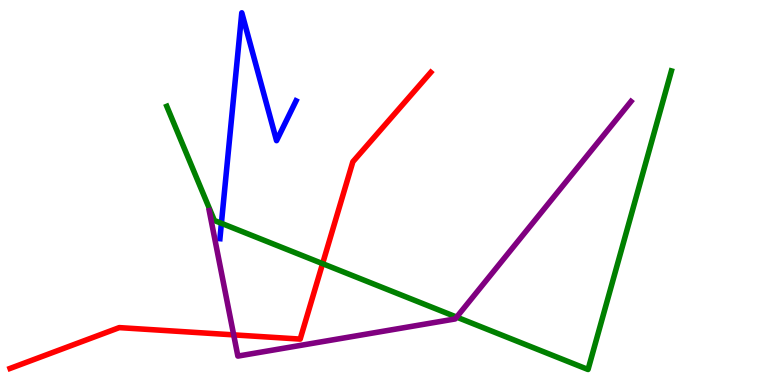[{'lines': ['blue', 'red'], 'intersections': []}, {'lines': ['green', 'red'], 'intersections': [{'x': 4.16, 'y': 3.15}]}, {'lines': ['purple', 'red'], 'intersections': [{'x': 3.02, 'y': 1.3}]}, {'lines': ['blue', 'green'], 'intersections': [{'x': 2.86, 'y': 4.2}]}, {'lines': ['blue', 'purple'], 'intersections': []}, {'lines': ['green', 'purple'], 'intersections': [{'x': 5.89, 'y': 1.76}]}]